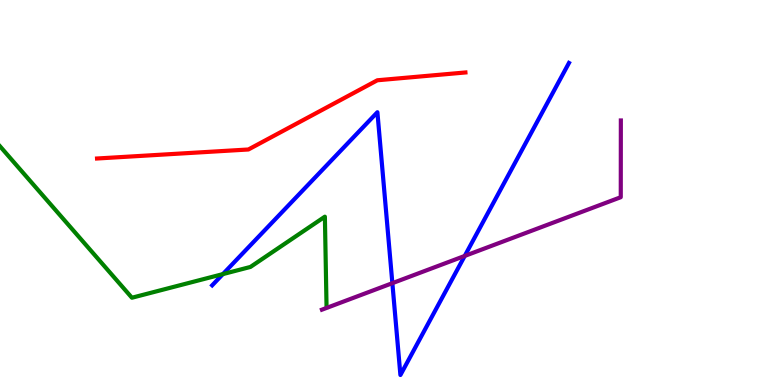[{'lines': ['blue', 'red'], 'intersections': []}, {'lines': ['green', 'red'], 'intersections': []}, {'lines': ['purple', 'red'], 'intersections': []}, {'lines': ['blue', 'green'], 'intersections': [{'x': 2.88, 'y': 2.88}]}, {'lines': ['blue', 'purple'], 'intersections': [{'x': 5.06, 'y': 2.64}, {'x': 6.0, 'y': 3.35}]}, {'lines': ['green', 'purple'], 'intersections': []}]